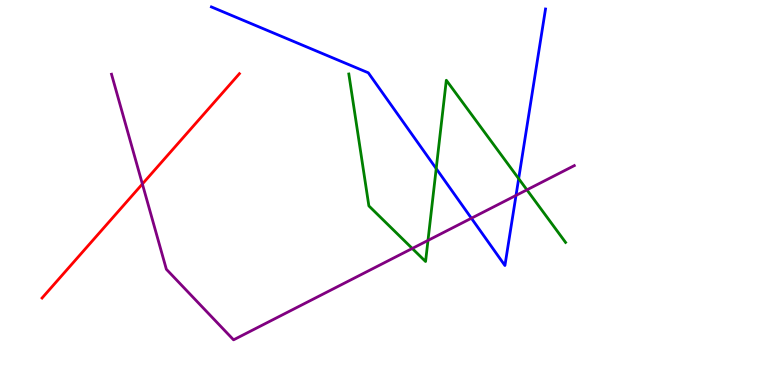[{'lines': ['blue', 'red'], 'intersections': []}, {'lines': ['green', 'red'], 'intersections': []}, {'lines': ['purple', 'red'], 'intersections': [{'x': 1.84, 'y': 5.22}]}, {'lines': ['blue', 'green'], 'intersections': [{'x': 5.63, 'y': 5.62}, {'x': 6.69, 'y': 5.36}]}, {'lines': ['blue', 'purple'], 'intersections': [{'x': 6.08, 'y': 4.33}, {'x': 6.66, 'y': 4.92}]}, {'lines': ['green', 'purple'], 'intersections': [{'x': 5.32, 'y': 3.55}, {'x': 5.52, 'y': 3.76}, {'x': 6.8, 'y': 5.07}]}]